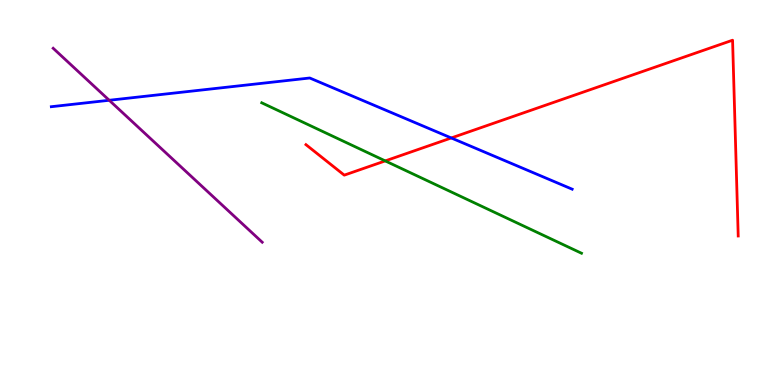[{'lines': ['blue', 'red'], 'intersections': [{'x': 5.82, 'y': 6.42}]}, {'lines': ['green', 'red'], 'intersections': [{'x': 4.97, 'y': 5.82}]}, {'lines': ['purple', 'red'], 'intersections': []}, {'lines': ['blue', 'green'], 'intersections': []}, {'lines': ['blue', 'purple'], 'intersections': [{'x': 1.41, 'y': 7.4}]}, {'lines': ['green', 'purple'], 'intersections': []}]